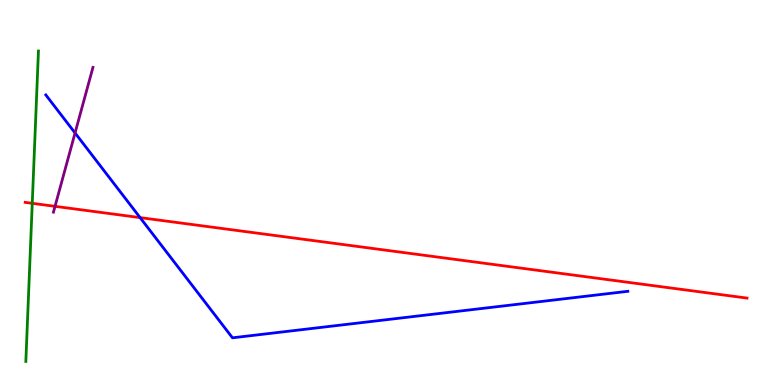[{'lines': ['blue', 'red'], 'intersections': [{'x': 1.81, 'y': 4.35}]}, {'lines': ['green', 'red'], 'intersections': [{'x': 0.416, 'y': 4.72}]}, {'lines': ['purple', 'red'], 'intersections': [{'x': 0.71, 'y': 4.64}]}, {'lines': ['blue', 'green'], 'intersections': []}, {'lines': ['blue', 'purple'], 'intersections': [{'x': 0.968, 'y': 6.55}]}, {'lines': ['green', 'purple'], 'intersections': []}]